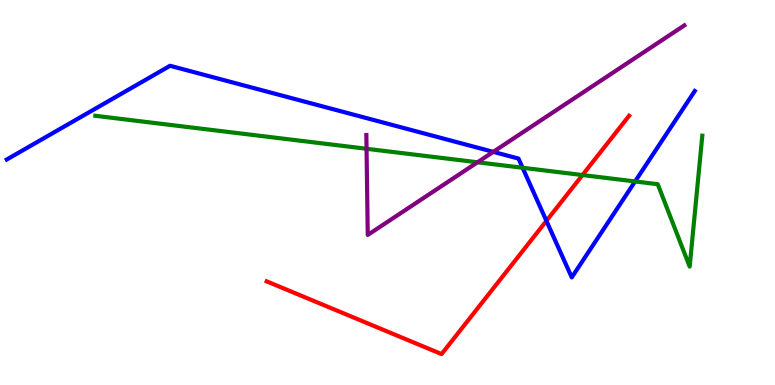[{'lines': ['blue', 'red'], 'intersections': [{'x': 7.05, 'y': 4.26}]}, {'lines': ['green', 'red'], 'intersections': [{'x': 7.52, 'y': 5.45}]}, {'lines': ['purple', 'red'], 'intersections': []}, {'lines': ['blue', 'green'], 'intersections': [{'x': 6.74, 'y': 5.64}, {'x': 8.19, 'y': 5.29}]}, {'lines': ['blue', 'purple'], 'intersections': [{'x': 6.36, 'y': 6.06}]}, {'lines': ['green', 'purple'], 'intersections': [{'x': 4.73, 'y': 6.14}, {'x': 6.16, 'y': 5.78}]}]